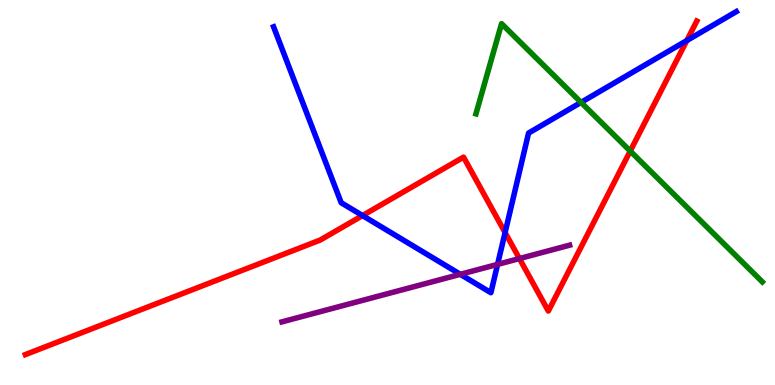[{'lines': ['blue', 'red'], 'intersections': [{'x': 4.68, 'y': 4.4}, {'x': 6.52, 'y': 3.96}, {'x': 8.86, 'y': 8.95}]}, {'lines': ['green', 'red'], 'intersections': [{'x': 8.13, 'y': 6.08}]}, {'lines': ['purple', 'red'], 'intersections': [{'x': 6.7, 'y': 3.28}]}, {'lines': ['blue', 'green'], 'intersections': [{'x': 7.5, 'y': 7.34}]}, {'lines': ['blue', 'purple'], 'intersections': [{'x': 5.94, 'y': 2.87}, {'x': 6.42, 'y': 3.13}]}, {'lines': ['green', 'purple'], 'intersections': []}]